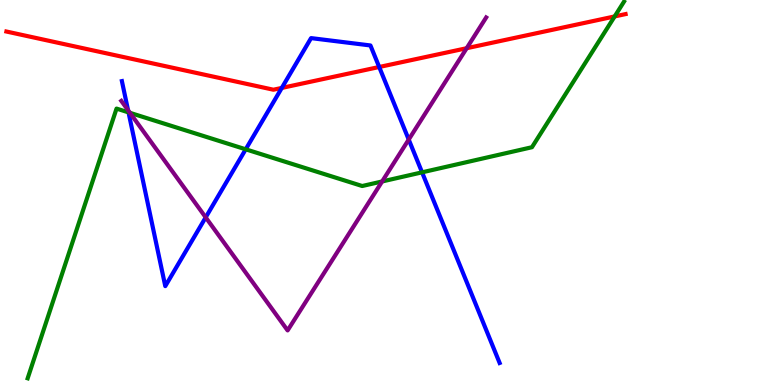[{'lines': ['blue', 'red'], 'intersections': [{'x': 3.64, 'y': 7.72}, {'x': 4.89, 'y': 8.26}]}, {'lines': ['green', 'red'], 'intersections': [{'x': 7.93, 'y': 9.57}]}, {'lines': ['purple', 'red'], 'intersections': [{'x': 6.02, 'y': 8.75}]}, {'lines': ['blue', 'green'], 'intersections': [{'x': 1.66, 'y': 7.08}, {'x': 3.17, 'y': 6.12}, {'x': 5.45, 'y': 5.52}]}, {'lines': ['blue', 'purple'], 'intersections': [{'x': 1.65, 'y': 7.14}, {'x': 2.65, 'y': 4.35}, {'x': 5.27, 'y': 6.38}]}, {'lines': ['green', 'purple'], 'intersections': [{'x': 1.68, 'y': 7.07}, {'x': 4.93, 'y': 5.29}]}]